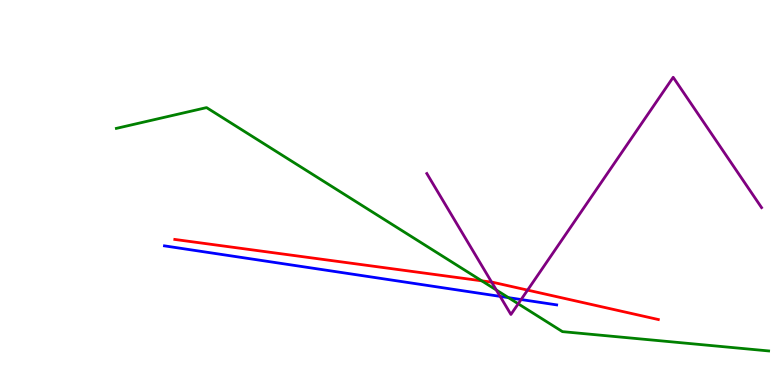[{'lines': ['blue', 'red'], 'intersections': []}, {'lines': ['green', 'red'], 'intersections': [{'x': 6.22, 'y': 2.71}]}, {'lines': ['purple', 'red'], 'intersections': [{'x': 6.34, 'y': 2.67}, {'x': 6.81, 'y': 2.46}]}, {'lines': ['blue', 'green'], 'intersections': [{'x': 6.56, 'y': 2.27}]}, {'lines': ['blue', 'purple'], 'intersections': [{'x': 6.45, 'y': 2.3}, {'x': 6.72, 'y': 2.22}]}, {'lines': ['green', 'purple'], 'intersections': [{'x': 6.4, 'y': 2.47}, {'x': 6.69, 'y': 2.11}]}]